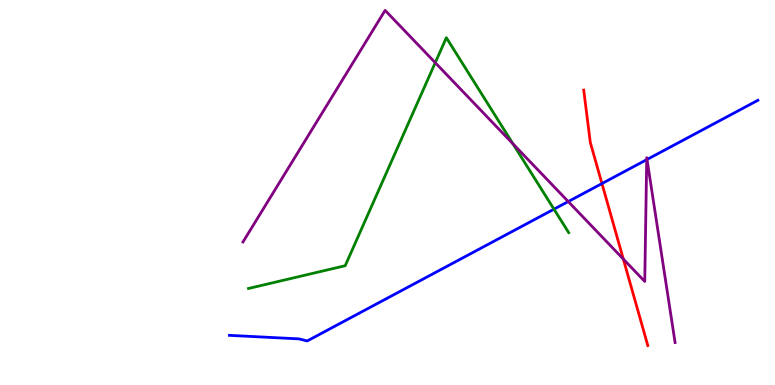[{'lines': ['blue', 'red'], 'intersections': [{'x': 7.77, 'y': 5.23}]}, {'lines': ['green', 'red'], 'intersections': []}, {'lines': ['purple', 'red'], 'intersections': [{'x': 8.04, 'y': 3.27}]}, {'lines': ['blue', 'green'], 'intersections': [{'x': 7.15, 'y': 4.57}]}, {'lines': ['blue', 'purple'], 'intersections': [{'x': 7.33, 'y': 4.76}, {'x': 8.34, 'y': 5.85}, {'x': 8.35, 'y': 5.86}]}, {'lines': ['green', 'purple'], 'intersections': [{'x': 5.62, 'y': 8.37}, {'x': 6.62, 'y': 6.26}]}]